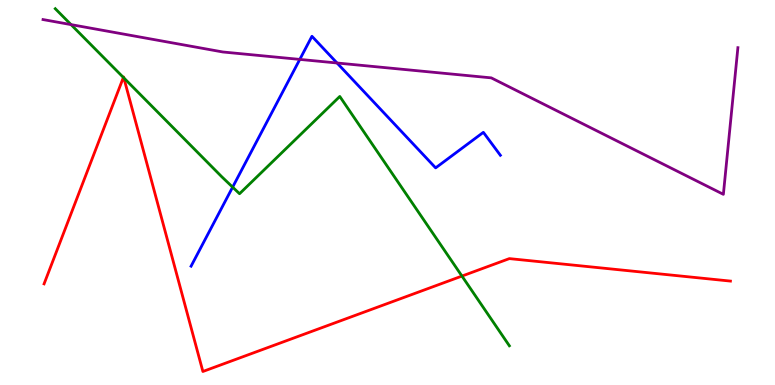[{'lines': ['blue', 'red'], 'intersections': []}, {'lines': ['green', 'red'], 'intersections': [{'x': 1.59, 'y': 7.99}, {'x': 1.6, 'y': 7.98}, {'x': 5.96, 'y': 2.83}]}, {'lines': ['purple', 'red'], 'intersections': []}, {'lines': ['blue', 'green'], 'intersections': [{'x': 3.0, 'y': 5.14}]}, {'lines': ['blue', 'purple'], 'intersections': [{'x': 3.87, 'y': 8.46}, {'x': 4.35, 'y': 8.36}]}, {'lines': ['green', 'purple'], 'intersections': [{'x': 0.917, 'y': 9.36}]}]